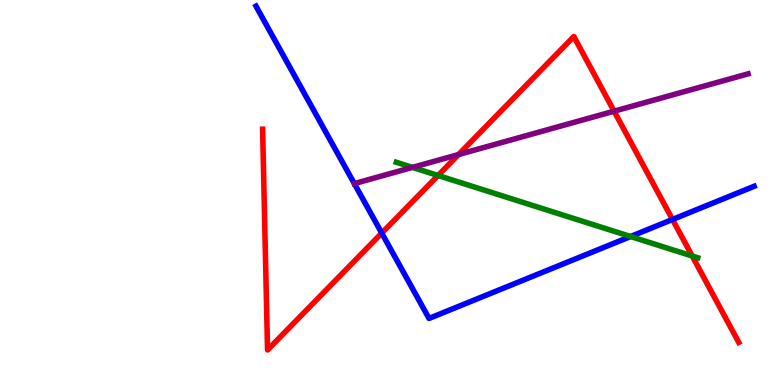[{'lines': ['blue', 'red'], 'intersections': [{'x': 4.93, 'y': 3.95}, {'x': 8.68, 'y': 4.3}]}, {'lines': ['green', 'red'], 'intersections': [{'x': 5.65, 'y': 5.44}, {'x': 8.93, 'y': 3.35}]}, {'lines': ['purple', 'red'], 'intersections': [{'x': 5.92, 'y': 5.99}, {'x': 7.92, 'y': 7.11}]}, {'lines': ['blue', 'green'], 'intersections': [{'x': 8.14, 'y': 3.86}]}, {'lines': ['blue', 'purple'], 'intersections': []}, {'lines': ['green', 'purple'], 'intersections': [{'x': 5.32, 'y': 5.65}]}]